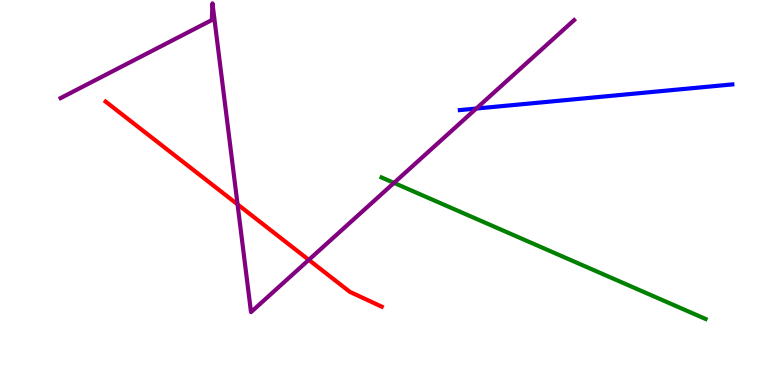[{'lines': ['blue', 'red'], 'intersections': []}, {'lines': ['green', 'red'], 'intersections': []}, {'lines': ['purple', 'red'], 'intersections': [{'x': 3.07, 'y': 4.69}, {'x': 3.98, 'y': 3.25}]}, {'lines': ['blue', 'green'], 'intersections': []}, {'lines': ['blue', 'purple'], 'intersections': [{'x': 6.15, 'y': 7.18}]}, {'lines': ['green', 'purple'], 'intersections': [{'x': 5.08, 'y': 5.25}]}]